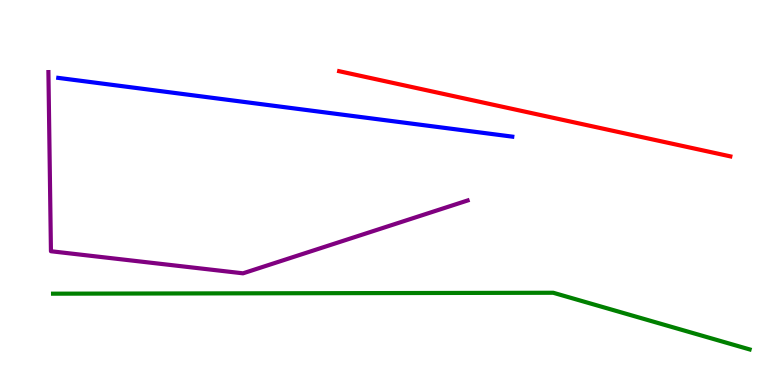[{'lines': ['blue', 'red'], 'intersections': []}, {'lines': ['green', 'red'], 'intersections': []}, {'lines': ['purple', 'red'], 'intersections': []}, {'lines': ['blue', 'green'], 'intersections': []}, {'lines': ['blue', 'purple'], 'intersections': []}, {'lines': ['green', 'purple'], 'intersections': []}]